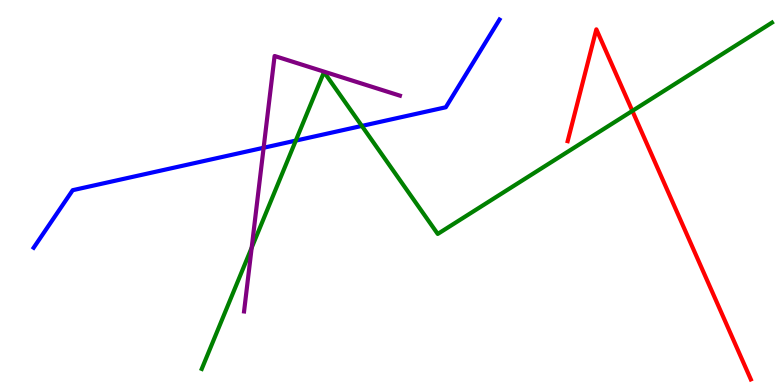[{'lines': ['blue', 'red'], 'intersections': []}, {'lines': ['green', 'red'], 'intersections': [{'x': 8.16, 'y': 7.12}]}, {'lines': ['purple', 'red'], 'intersections': []}, {'lines': ['blue', 'green'], 'intersections': [{'x': 3.82, 'y': 6.35}, {'x': 4.67, 'y': 6.73}]}, {'lines': ['blue', 'purple'], 'intersections': [{'x': 3.4, 'y': 6.16}]}, {'lines': ['green', 'purple'], 'intersections': [{'x': 3.25, 'y': 3.57}]}]